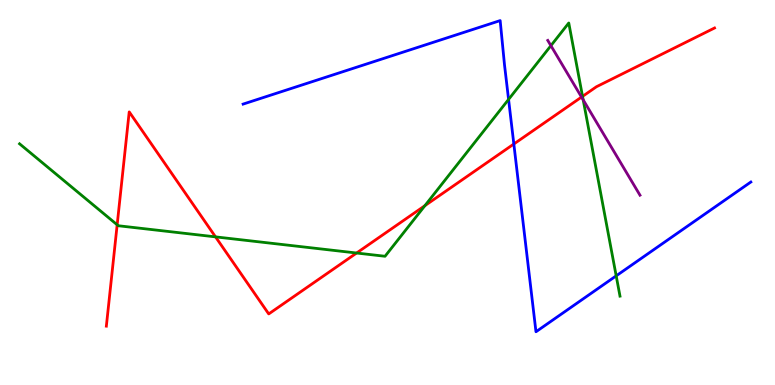[{'lines': ['blue', 'red'], 'intersections': [{'x': 6.63, 'y': 6.26}]}, {'lines': ['green', 'red'], 'intersections': [{'x': 1.51, 'y': 4.16}, {'x': 2.78, 'y': 3.85}, {'x': 4.6, 'y': 3.43}, {'x': 5.48, 'y': 4.66}, {'x': 7.52, 'y': 7.5}]}, {'lines': ['purple', 'red'], 'intersections': [{'x': 7.5, 'y': 7.48}]}, {'lines': ['blue', 'green'], 'intersections': [{'x': 6.56, 'y': 7.42}, {'x': 7.95, 'y': 2.84}]}, {'lines': ['blue', 'purple'], 'intersections': []}, {'lines': ['green', 'purple'], 'intersections': [{'x': 7.11, 'y': 8.81}, {'x': 7.53, 'y': 7.41}]}]